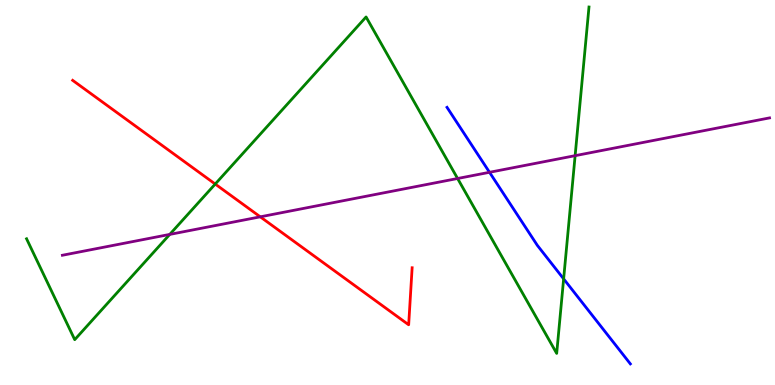[{'lines': ['blue', 'red'], 'intersections': []}, {'lines': ['green', 'red'], 'intersections': [{'x': 2.78, 'y': 5.22}]}, {'lines': ['purple', 'red'], 'intersections': [{'x': 3.36, 'y': 4.37}]}, {'lines': ['blue', 'green'], 'intersections': [{'x': 7.27, 'y': 2.76}]}, {'lines': ['blue', 'purple'], 'intersections': [{'x': 6.32, 'y': 5.52}]}, {'lines': ['green', 'purple'], 'intersections': [{'x': 2.19, 'y': 3.91}, {'x': 5.9, 'y': 5.36}, {'x': 7.42, 'y': 5.96}]}]